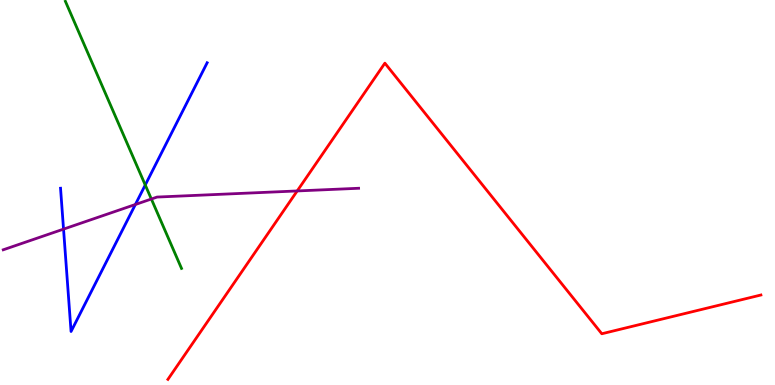[{'lines': ['blue', 'red'], 'intersections': []}, {'lines': ['green', 'red'], 'intersections': []}, {'lines': ['purple', 'red'], 'intersections': [{'x': 3.83, 'y': 5.04}]}, {'lines': ['blue', 'green'], 'intersections': [{'x': 1.87, 'y': 5.19}]}, {'lines': ['blue', 'purple'], 'intersections': [{'x': 0.82, 'y': 4.05}, {'x': 1.75, 'y': 4.69}]}, {'lines': ['green', 'purple'], 'intersections': [{'x': 1.95, 'y': 4.83}]}]